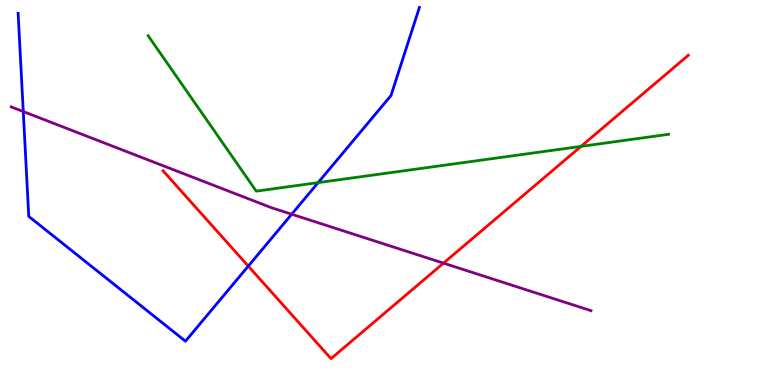[{'lines': ['blue', 'red'], 'intersections': [{'x': 3.2, 'y': 3.09}]}, {'lines': ['green', 'red'], 'intersections': [{'x': 7.5, 'y': 6.2}]}, {'lines': ['purple', 'red'], 'intersections': [{'x': 5.72, 'y': 3.17}]}, {'lines': ['blue', 'green'], 'intersections': [{'x': 4.1, 'y': 5.26}]}, {'lines': ['blue', 'purple'], 'intersections': [{'x': 0.3, 'y': 7.1}, {'x': 3.76, 'y': 4.44}]}, {'lines': ['green', 'purple'], 'intersections': []}]